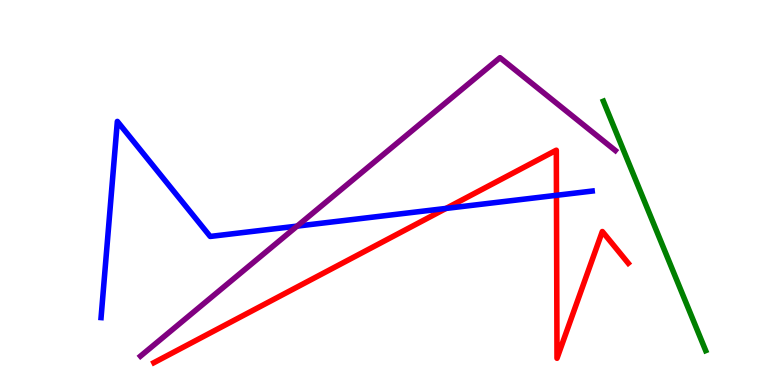[{'lines': ['blue', 'red'], 'intersections': [{'x': 5.76, 'y': 4.59}, {'x': 7.18, 'y': 4.93}]}, {'lines': ['green', 'red'], 'intersections': []}, {'lines': ['purple', 'red'], 'intersections': []}, {'lines': ['blue', 'green'], 'intersections': []}, {'lines': ['blue', 'purple'], 'intersections': [{'x': 3.83, 'y': 4.13}]}, {'lines': ['green', 'purple'], 'intersections': []}]